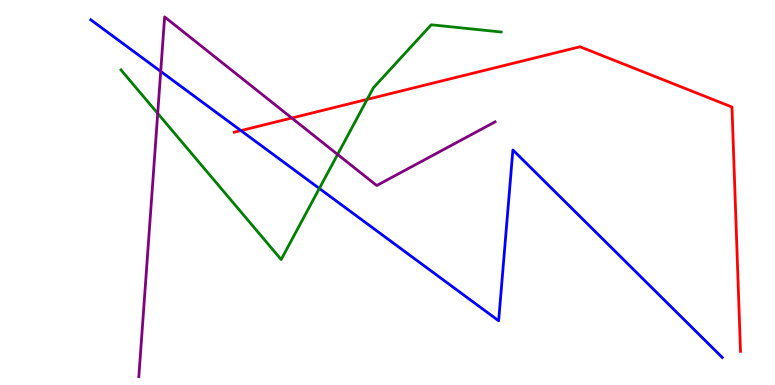[{'lines': ['blue', 'red'], 'intersections': [{'x': 3.11, 'y': 6.61}]}, {'lines': ['green', 'red'], 'intersections': [{'x': 4.74, 'y': 7.42}]}, {'lines': ['purple', 'red'], 'intersections': [{'x': 3.76, 'y': 6.93}]}, {'lines': ['blue', 'green'], 'intersections': [{'x': 4.12, 'y': 5.1}]}, {'lines': ['blue', 'purple'], 'intersections': [{'x': 2.07, 'y': 8.15}]}, {'lines': ['green', 'purple'], 'intersections': [{'x': 2.03, 'y': 7.06}, {'x': 4.36, 'y': 5.99}]}]